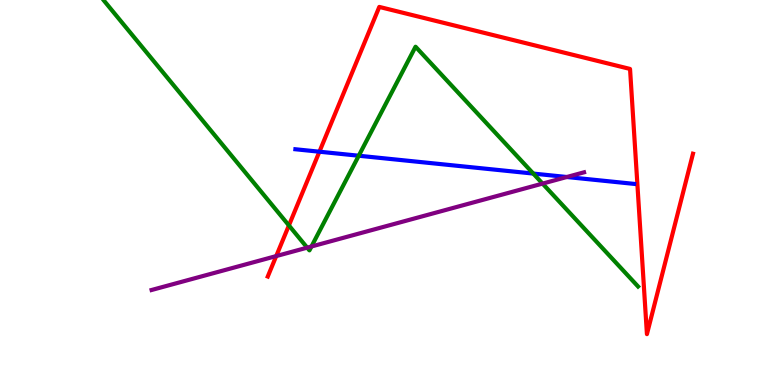[{'lines': ['blue', 'red'], 'intersections': [{'x': 4.12, 'y': 6.06}]}, {'lines': ['green', 'red'], 'intersections': [{'x': 3.73, 'y': 4.14}]}, {'lines': ['purple', 'red'], 'intersections': [{'x': 3.56, 'y': 3.35}]}, {'lines': ['blue', 'green'], 'intersections': [{'x': 4.63, 'y': 5.96}, {'x': 6.88, 'y': 5.49}]}, {'lines': ['blue', 'purple'], 'intersections': [{'x': 7.31, 'y': 5.4}]}, {'lines': ['green', 'purple'], 'intersections': [{'x': 3.96, 'y': 3.57}, {'x': 4.02, 'y': 3.6}, {'x': 7.0, 'y': 5.23}]}]